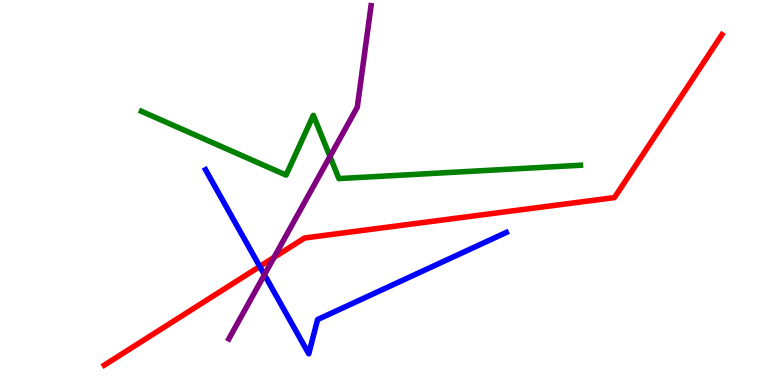[{'lines': ['blue', 'red'], 'intersections': [{'x': 3.35, 'y': 3.08}]}, {'lines': ['green', 'red'], 'intersections': []}, {'lines': ['purple', 'red'], 'intersections': [{'x': 3.54, 'y': 3.31}]}, {'lines': ['blue', 'green'], 'intersections': []}, {'lines': ['blue', 'purple'], 'intersections': [{'x': 3.41, 'y': 2.86}]}, {'lines': ['green', 'purple'], 'intersections': [{'x': 4.26, 'y': 5.94}]}]